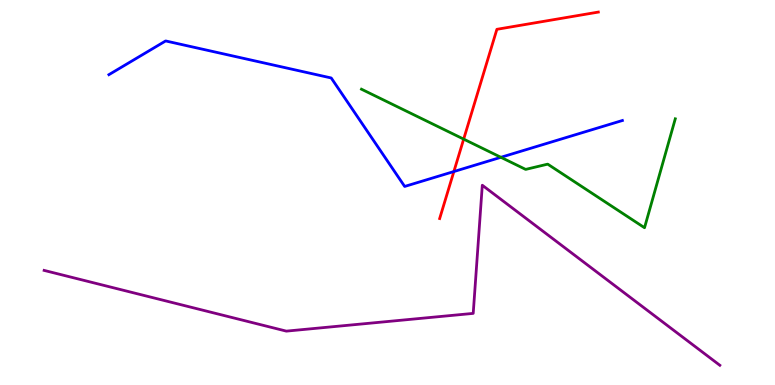[{'lines': ['blue', 'red'], 'intersections': [{'x': 5.86, 'y': 5.54}]}, {'lines': ['green', 'red'], 'intersections': [{'x': 5.98, 'y': 6.39}]}, {'lines': ['purple', 'red'], 'intersections': []}, {'lines': ['blue', 'green'], 'intersections': [{'x': 6.46, 'y': 5.91}]}, {'lines': ['blue', 'purple'], 'intersections': []}, {'lines': ['green', 'purple'], 'intersections': []}]